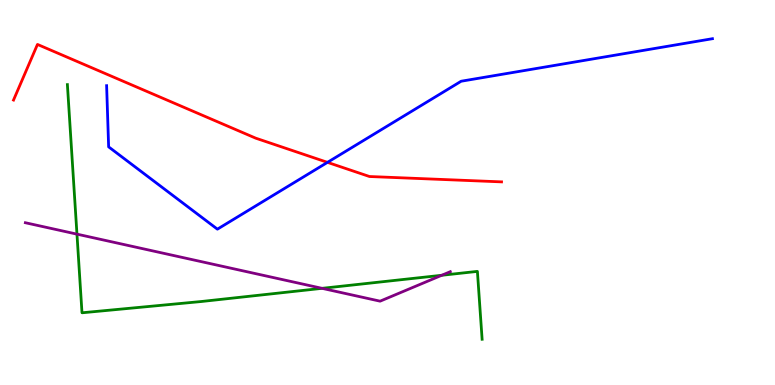[{'lines': ['blue', 'red'], 'intersections': [{'x': 4.23, 'y': 5.78}]}, {'lines': ['green', 'red'], 'intersections': []}, {'lines': ['purple', 'red'], 'intersections': []}, {'lines': ['blue', 'green'], 'intersections': []}, {'lines': ['blue', 'purple'], 'intersections': []}, {'lines': ['green', 'purple'], 'intersections': [{'x': 0.993, 'y': 3.92}, {'x': 4.16, 'y': 2.51}, {'x': 5.7, 'y': 2.85}]}]